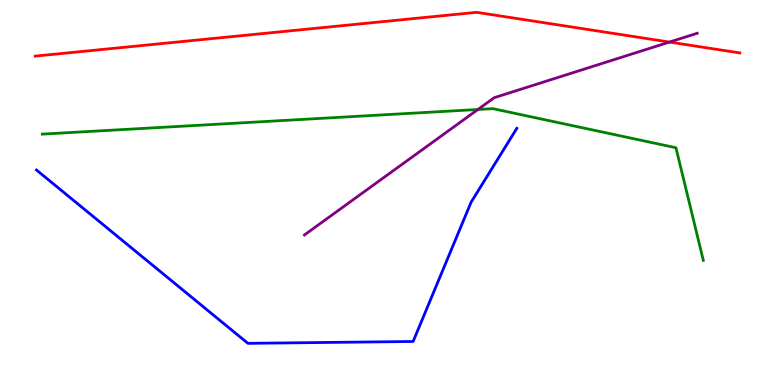[{'lines': ['blue', 'red'], 'intersections': []}, {'lines': ['green', 'red'], 'intersections': []}, {'lines': ['purple', 'red'], 'intersections': [{'x': 8.64, 'y': 8.91}]}, {'lines': ['blue', 'green'], 'intersections': []}, {'lines': ['blue', 'purple'], 'intersections': []}, {'lines': ['green', 'purple'], 'intersections': [{'x': 6.17, 'y': 7.16}]}]